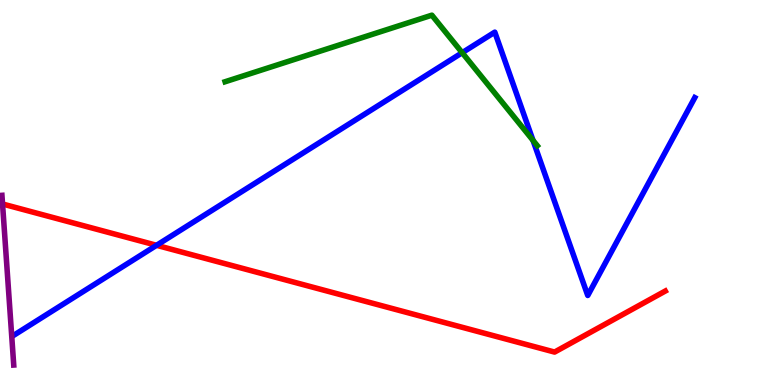[{'lines': ['blue', 'red'], 'intersections': [{'x': 2.02, 'y': 3.63}]}, {'lines': ['green', 'red'], 'intersections': []}, {'lines': ['purple', 'red'], 'intersections': []}, {'lines': ['blue', 'green'], 'intersections': [{'x': 5.96, 'y': 8.63}, {'x': 6.88, 'y': 6.35}]}, {'lines': ['blue', 'purple'], 'intersections': []}, {'lines': ['green', 'purple'], 'intersections': []}]